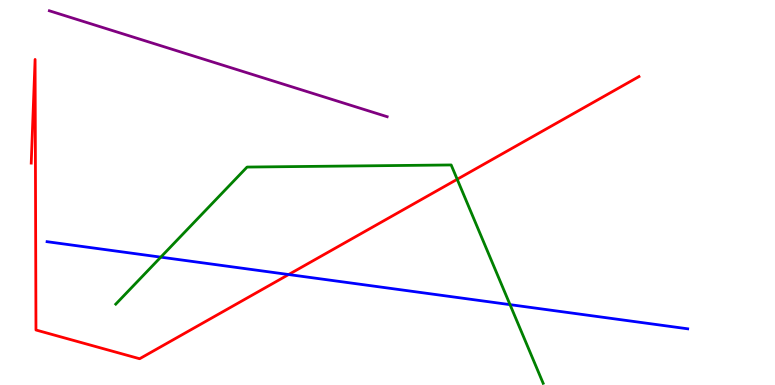[{'lines': ['blue', 'red'], 'intersections': [{'x': 3.72, 'y': 2.87}]}, {'lines': ['green', 'red'], 'intersections': [{'x': 5.9, 'y': 5.34}]}, {'lines': ['purple', 'red'], 'intersections': []}, {'lines': ['blue', 'green'], 'intersections': [{'x': 2.07, 'y': 3.32}, {'x': 6.58, 'y': 2.09}]}, {'lines': ['blue', 'purple'], 'intersections': []}, {'lines': ['green', 'purple'], 'intersections': []}]